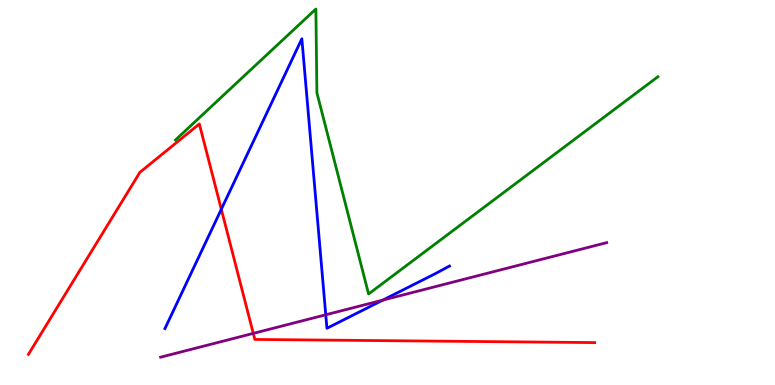[{'lines': ['blue', 'red'], 'intersections': [{'x': 2.86, 'y': 4.56}]}, {'lines': ['green', 'red'], 'intersections': []}, {'lines': ['purple', 'red'], 'intersections': [{'x': 3.27, 'y': 1.34}]}, {'lines': ['blue', 'green'], 'intersections': []}, {'lines': ['blue', 'purple'], 'intersections': [{'x': 4.2, 'y': 1.82}, {'x': 4.94, 'y': 2.2}]}, {'lines': ['green', 'purple'], 'intersections': []}]